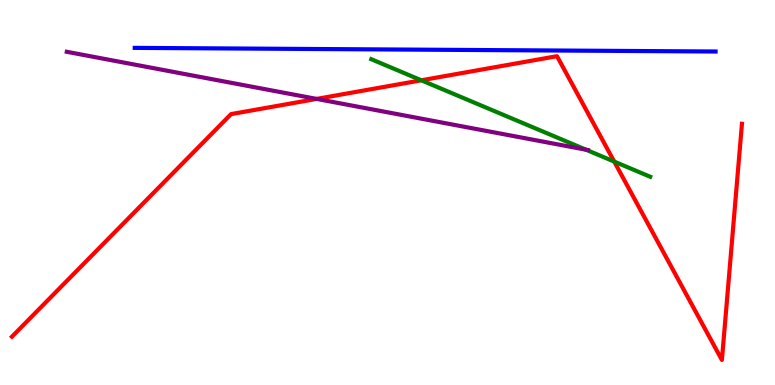[{'lines': ['blue', 'red'], 'intersections': []}, {'lines': ['green', 'red'], 'intersections': [{'x': 5.44, 'y': 7.91}, {'x': 7.93, 'y': 5.8}]}, {'lines': ['purple', 'red'], 'intersections': [{'x': 4.09, 'y': 7.43}]}, {'lines': ['blue', 'green'], 'intersections': []}, {'lines': ['blue', 'purple'], 'intersections': []}, {'lines': ['green', 'purple'], 'intersections': [{'x': 7.56, 'y': 6.11}]}]